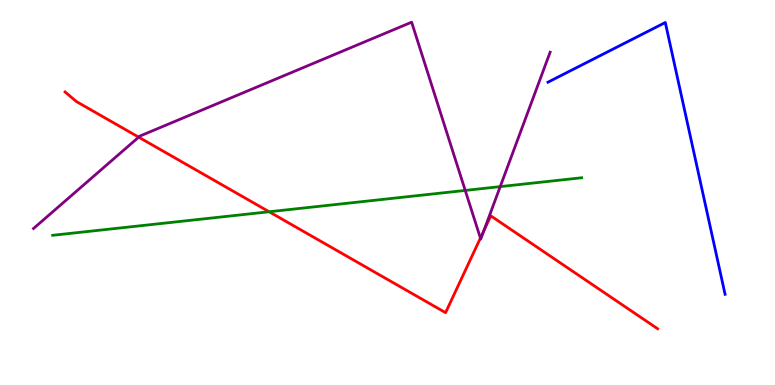[{'lines': ['blue', 'red'], 'intersections': []}, {'lines': ['green', 'red'], 'intersections': [{'x': 3.47, 'y': 4.5}]}, {'lines': ['purple', 'red'], 'intersections': [{'x': 1.79, 'y': 6.44}, {'x': 6.2, 'y': 3.82}, {'x': 6.24, 'y': 4.0}]}, {'lines': ['blue', 'green'], 'intersections': []}, {'lines': ['blue', 'purple'], 'intersections': []}, {'lines': ['green', 'purple'], 'intersections': [{'x': 6.0, 'y': 5.05}, {'x': 6.45, 'y': 5.15}]}]